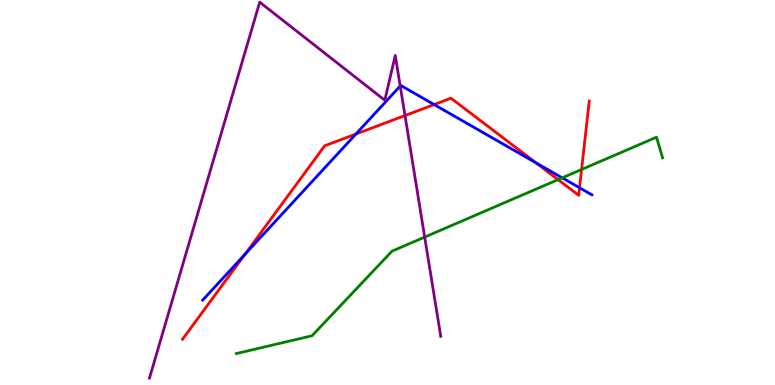[{'lines': ['blue', 'red'], 'intersections': [{'x': 3.16, 'y': 3.39}, {'x': 4.59, 'y': 6.52}, {'x': 5.6, 'y': 7.28}, {'x': 6.92, 'y': 5.77}, {'x': 7.48, 'y': 5.12}]}, {'lines': ['green', 'red'], 'intersections': [{'x': 7.2, 'y': 5.33}, {'x': 7.5, 'y': 5.6}]}, {'lines': ['purple', 'red'], 'intersections': [{'x': 5.23, 'y': 7.0}]}, {'lines': ['blue', 'green'], 'intersections': [{'x': 7.25, 'y': 5.38}]}, {'lines': ['blue', 'purple'], 'intersections': [{'x': 5.16, 'y': 7.77}]}, {'lines': ['green', 'purple'], 'intersections': [{'x': 5.48, 'y': 3.84}]}]